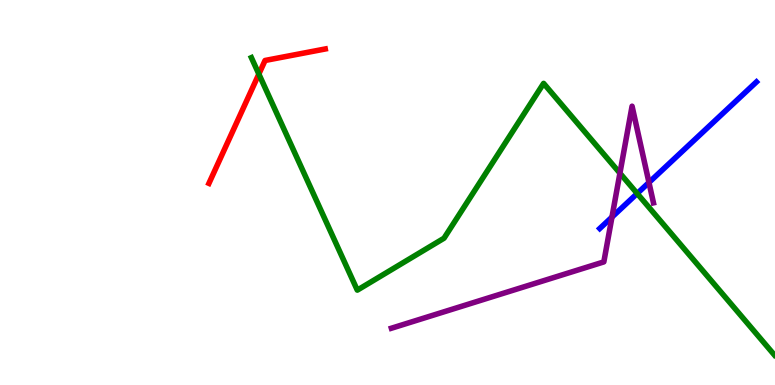[{'lines': ['blue', 'red'], 'intersections': []}, {'lines': ['green', 'red'], 'intersections': [{'x': 3.34, 'y': 8.08}]}, {'lines': ['purple', 'red'], 'intersections': []}, {'lines': ['blue', 'green'], 'intersections': [{'x': 8.22, 'y': 4.97}]}, {'lines': ['blue', 'purple'], 'intersections': [{'x': 7.9, 'y': 4.36}, {'x': 8.37, 'y': 5.26}]}, {'lines': ['green', 'purple'], 'intersections': [{'x': 8.0, 'y': 5.5}]}]